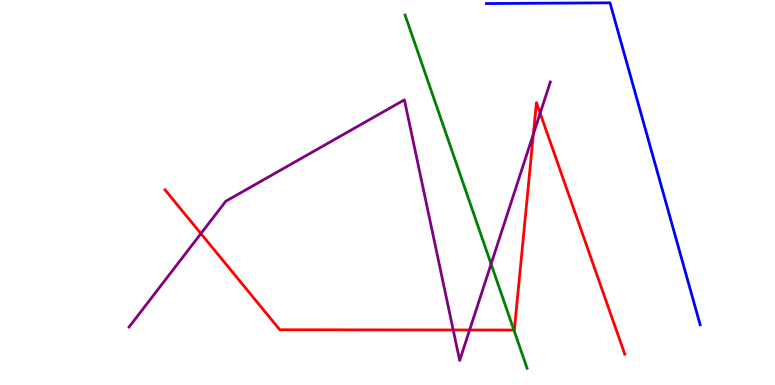[{'lines': ['blue', 'red'], 'intersections': []}, {'lines': ['green', 'red'], 'intersections': [{'x': 6.63, 'y': 1.43}]}, {'lines': ['purple', 'red'], 'intersections': [{'x': 2.59, 'y': 3.93}, {'x': 5.85, 'y': 1.43}, {'x': 6.06, 'y': 1.43}, {'x': 6.88, 'y': 6.52}, {'x': 6.97, 'y': 7.06}]}, {'lines': ['blue', 'green'], 'intersections': []}, {'lines': ['blue', 'purple'], 'intersections': []}, {'lines': ['green', 'purple'], 'intersections': [{'x': 6.34, 'y': 3.14}]}]